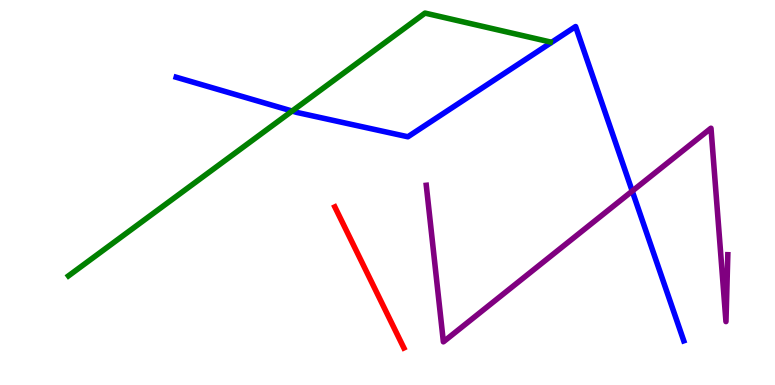[{'lines': ['blue', 'red'], 'intersections': []}, {'lines': ['green', 'red'], 'intersections': []}, {'lines': ['purple', 'red'], 'intersections': []}, {'lines': ['blue', 'green'], 'intersections': [{'x': 3.77, 'y': 7.12}]}, {'lines': ['blue', 'purple'], 'intersections': [{'x': 8.16, 'y': 5.04}]}, {'lines': ['green', 'purple'], 'intersections': []}]